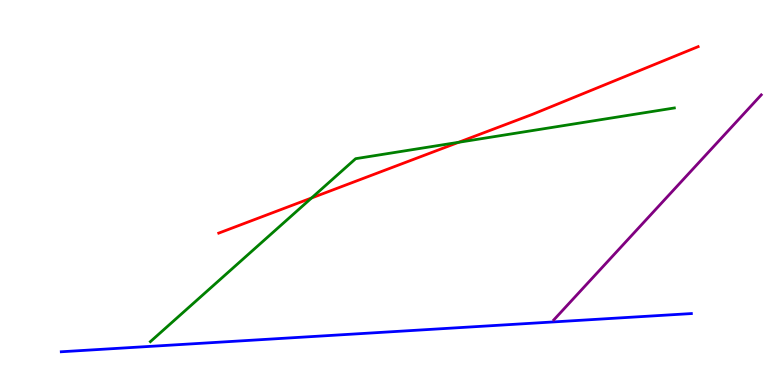[{'lines': ['blue', 'red'], 'intersections': []}, {'lines': ['green', 'red'], 'intersections': [{'x': 4.02, 'y': 4.86}, {'x': 5.92, 'y': 6.3}]}, {'lines': ['purple', 'red'], 'intersections': []}, {'lines': ['blue', 'green'], 'intersections': []}, {'lines': ['blue', 'purple'], 'intersections': []}, {'lines': ['green', 'purple'], 'intersections': []}]